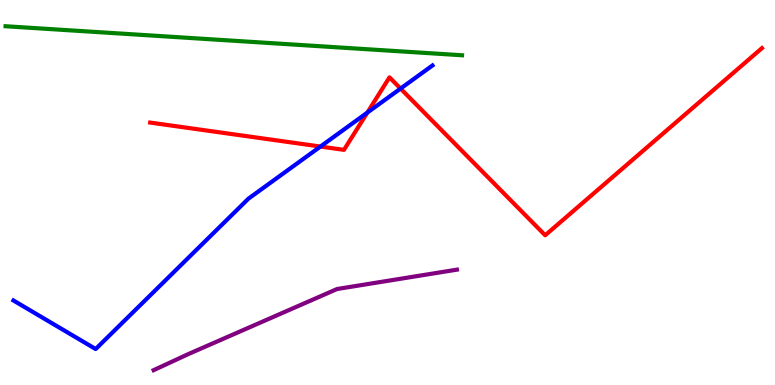[{'lines': ['blue', 'red'], 'intersections': [{'x': 4.13, 'y': 6.19}, {'x': 4.74, 'y': 7.08}, {'x': 5.17, 'y': 7.7}]}, {'lines': ['green', 'red'], 'intersections': []}, {'lines': ['purple', 'red'], 'intersections': []}, {'lines': ['blue', 'green'], 'intersections': []}, {'lines': ['blue', 'purple'], 'intersections': []}, {'lines': ['green', 'purple'], 'intersections': []}]